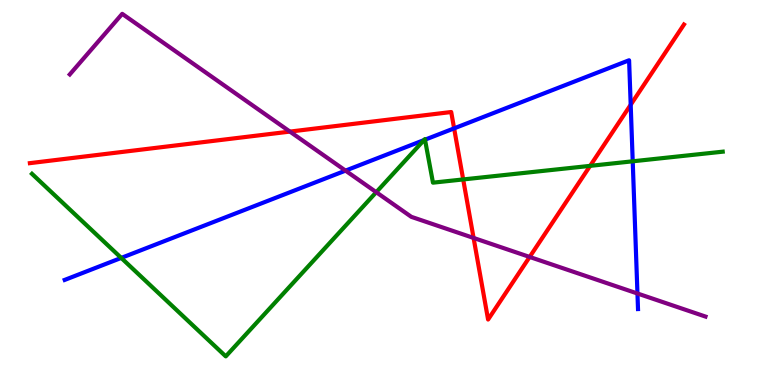[{'lines': ['blue', 'red'], 'intersections': [{'x': 5.86, 'y': 6.67}, {'x': 8.14, 'y': 7.28}]}, {'lines': ['green', 'red'], 'intersections': [{'x': 5.98, 'y': 5.34}, {'x': 7.61, 'y': 5.69}]}, {'lines': ['purple', 'red'], 'intersections': [{'x': 3.74, 'y': 6.58}, {'x': 6.11, 'y': 3.82}, {'x': 6.83, 'y': 3.33}]}, {'lines': ['blue', 'green'], 'intersections': [{'x': 1.56, 'y': 3.3}, {'x': 5.47, 'y': 6.36}, {'x': 5.48, 'y': 6.37}, {'x': 8.16, 'y': 5.81}]}, {'lines': ['blue', 'purple'], 'intersections': [{'x': 4.46, 'y': 5.57}, {'x': 8.23, 'y': 2.38}]}, {'lines': ['green', 'purple'], 'intersections': [{'x': 4.85, 'y': 5.01}]}]